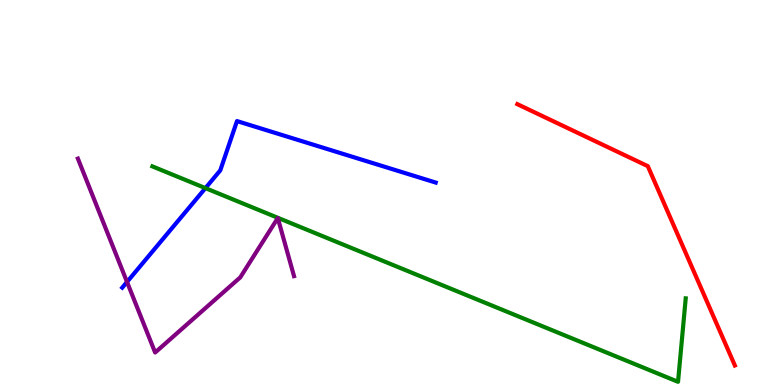[{'lines': ['blue', 'red'], 'intersections': []}, {'lines': ['green', 'red'], 'intersections': []}, {'lines': ['purple', 'red'], 'intersections': []}, {'lines': ['blue', 'green'], 'intersections': [{'x': 2.65, 'y': 5.11}]}, {'lines': ['blue', 'purple'], 'intersections': [{'x': 1.64, 'y': 2.68}]}, {'lines': ['green', 'purple'], 'intersections': []}]